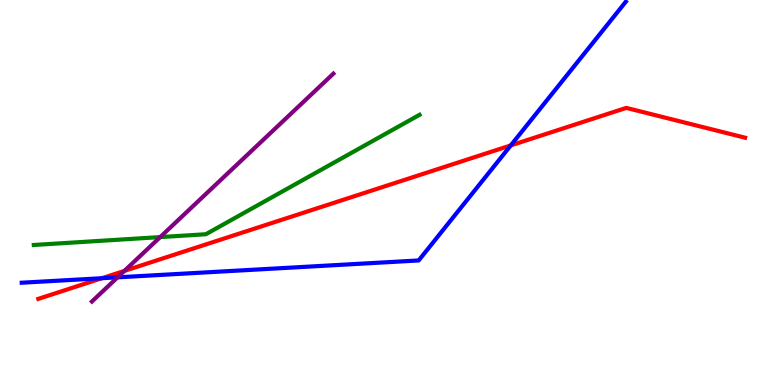[{'lines': ['blue', 'red'], 'intersections': [{'x': 1.31, 'y': 2.77}, {'x': 6.59, 'y': 6.22}]}, {'lines': ['green', 'red'], 'intersections': []}, {'lines': ['purple', 'red'], 'intersections': [{'x': 1.6, 'y': 2.96}]}, {'lines': ['blue', 'green'], 'intersections': []}, {'lines': ['blue', 'purple'], 'intersections': [{'x': 1.52, 'y': 2.8}]}, {'lines': ['green', 'purple'], 'intersections': [{'x': 2.07, 'y': 3.84}]}]